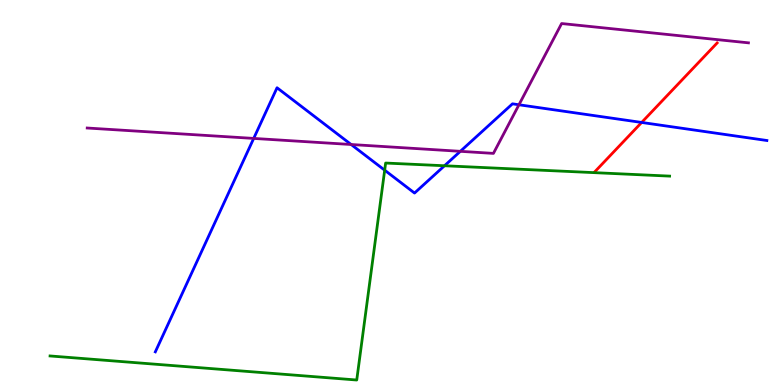[{'lines': ['blue', 'red'], 'intersections': [{'x': 8.28, 'y': 6.82}]}, {'lines': ['green', 'red'], 'intersections': []}, {'lines': ['purple', 'red'], 'intersections': []}, {'lines': ['blue', 'green'], 'intersections': [{'x': 4.96, 'y': 5.58}, {'x': 5.74, 'y': 5.69}]}, {'lines': ['blue', 'purple'], 'intersections': [{'x': 3.27, 'y': 6.4}, {'x': 4.53, 'y': 6.25}, {'x': 5.94, 'y': 6.07}, {'x': 6.7, 'y': 7.28}]}, {'lines': ['green', 'purple'], 'intersections': []}]